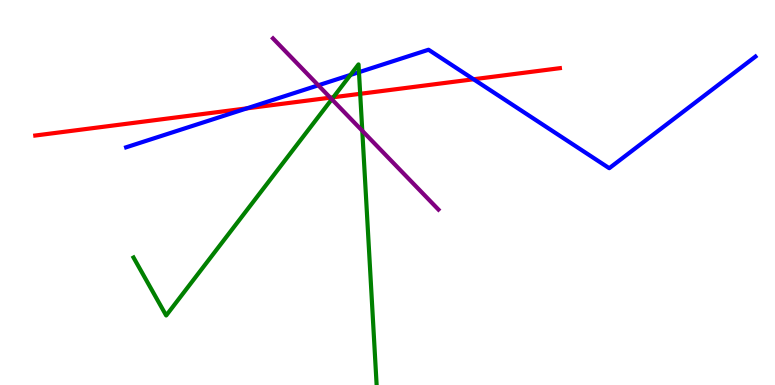[{'lines': ['blue', 'red'], 'intersections': [{'x': 3.18, 'y': 7.19}, {'x': 6.11, 'y': 7.94}]}, {'lines': ['green', 'red'], 'intersections': [{'x': 4.3, 'y': 7.47}, {'x': 4.65, 'y': 7.56}]}, {'lines': ['purple', 'red'], 'intersections': [{'x': 4.26, 'y': 7.46}]}, {'lines': ['blue', 'green'], 'intersections': [{'x': 4.52, 'y': 8.05}, {'x': 4.63, 'y': 8.13}]}, {'lines': ['blue', 'purple'], 'intersections': [{'x': 4.11, 'y': 7.78}]}, {'lines': ['green', 'purple'], 'intersections': [{'x': 4.28, 'y': 7.42}, {'x': 4.67, 'y': 6.6}]}]